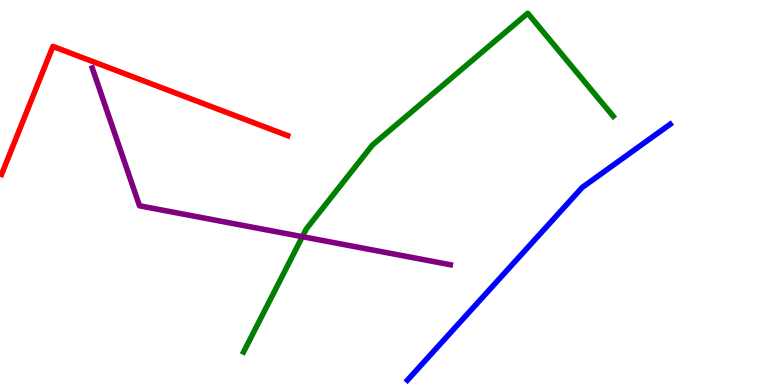[{'lines': ['blue', 'red'], 'intersections': []}, {'lines': ['green', 'red'], 'intersections': []}, {'lines': ['purple', 'red'], 'intersections': []}, {'lines': ['blue', 'green'], 'intersections': []}, {'lines': ['blue', 'purple'], 'intersections': []}, {'lines': ['green', 'purple'], 'intersections': [{'x': 3.9, 'y': 3.85}]}]